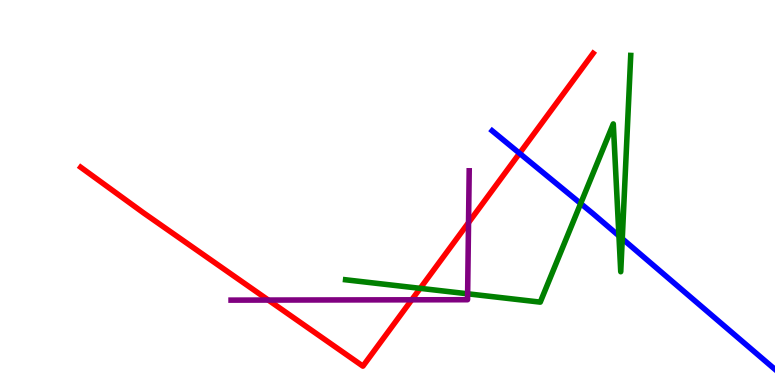[{'lines': ['blue', 'red'], 'intersections': [{'x': 6.7, 'y': 6.02}]}, {'lines': ['green', 'red'], 'intersections': [{'x': 5.42, 'y': 2.51}]}, {'lines': ['purple', 'red'], 'intersections': [{'x': 3.46, 'y': 2.21}, {'x': 5.31, 'y': 2.21}, {'x': 6.05, 'y': 4.22}]}, {'lines': ['blue', 'green'], 'intersections': [{'x': 7.49, 'y': 4.71}, {'x': 7.99, 'y': 3.87}, {'x': 8.03, 'y': 3.8}]}, {'lines': ['blue', 'purple'], 'intersections': []}, {'lines': ['green', 'purple'], 'intersections': [{'x': 6.03, 'y': 2.37}]}]